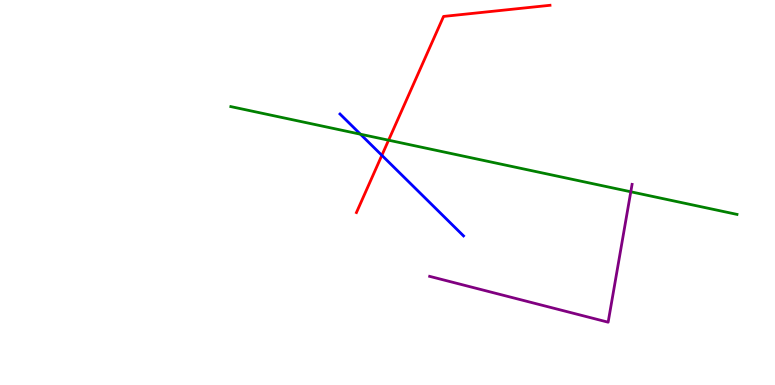[{'lines': ['blue', 'red'], 'intersections': [{'x': 4.93, 'y': 5.97}]}, {'lines': ['green', 'red'], 'intersections': [{'x': 5.01, 'y': 6.36}]}, {'lines': ['purple', 'red'], 'intersections': []}, {'lines': ['blue', 'green'], 'intersections': [{'x': 4.65, 'y': 6.51}]}, {'lines': ['blue', 'purple'], 'intersections': []}, {'lines': ['green', 'purple'], 'intersections': [{'x': 8.14, 'y': 5.02}]}]